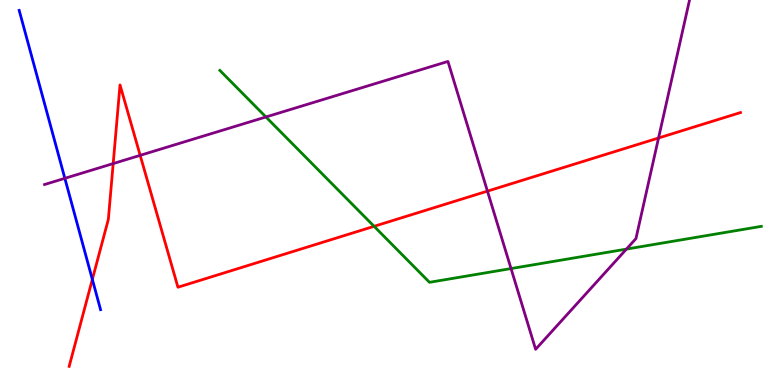[{'lines': ['blue', 'red'], 'intersections': [{'x': 1.19, 'y': 2.74}]}, {'lines': ['green', 'red'], 'intersections': [{'x': 4.83, 'y': 4.12}]}, {'lines': ['purple', 'red'], 'intersections': [{'x': 1.46, 'y': 5.75}, {'x': 1.81, 'y': 5.97}, {'x': 6.29, 'y': 5.04}, {'x': 8.5, 'y': 6.42}]}, {'lines': ['blue', 'green'], 'intersections': []}, {'lines': ['blue', 'purple'], 'intersections': [{'x': 0.837, 'y': 5.37}]}, {'lines': ['green', 'purple'], 'intersections': [{'x': 3.43, 'y': 6.96}, {'x': 6.59, 'y': 3.02}, {'x': 8.08, 'y': 3.53}]}]